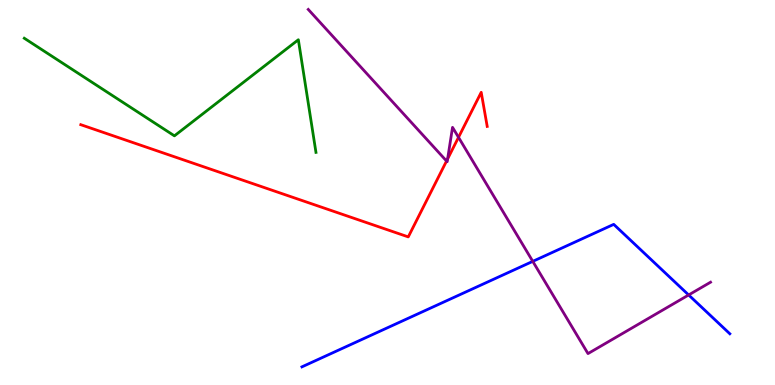[{'lines': ['blue', 'red'], 'intersections': []}, {'lines': ['green', 'red'], 'intersections': []}, {'lines': ['purple', 'red'], 'intersections': [{'x': 5.76, 'y': 5.82}, {'x': 5.78, 'y': 5.87}, {'x': 5.92, 'y': 6.43}]}, {'lines': ['blue', 'green'], 'intersections': []}, {'lines': ['blue', 'purple'], 'intersections': [{'x': 6.87, 'y': 3.21}, {'x': 8.89, 'y': 2.34}]}, {'lines': ['green', 'purple'], 'intersections': []}]